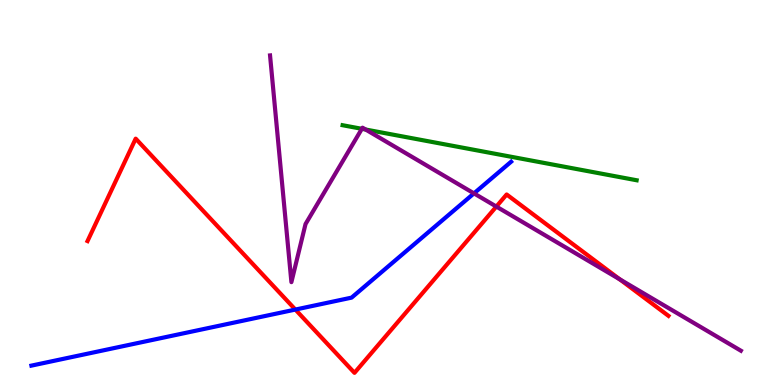[{'lines': ['blue', 'red'], 'intersections': [{'x': 3.81, 'y': 1.96}]}, {'lines': ['green', 'red'], 'intersections': []}, {'lines': ['purple', 'red'], 'intersections': [{'x': 6.4, 'y': 4.63}, {'x': 8.0, 'y': 2.75}]}, {'lines': ['blue', 'green'], 'intersections': []}, {'lines': ['blue', 'purple'], 'intersections': [{'x': 6.12, 'y': 4.98}]}, {'lines': ['green', 'purple'], 'intersections': [{'x': 4.67, 'y': 6.65}, {'x': 4.72, 'y': 6.64}]}]